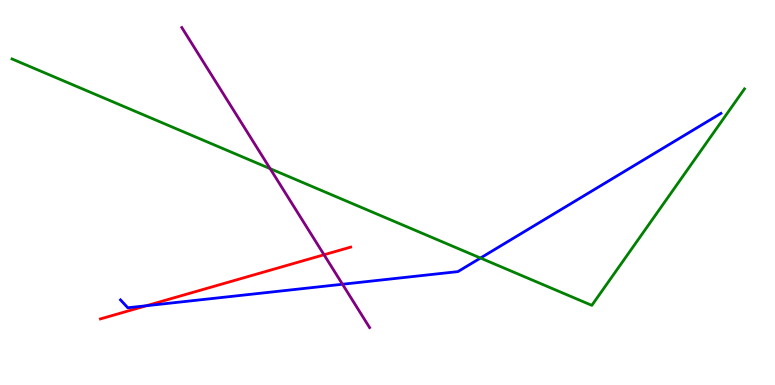[{'lines': ['blue', 'red'], 'intersections': [{'x': 1.89, 'y': 2.06}]}, {'lines': ['green', 'red'], 'intersections': []}, {'lines': ['purple', 'red'], 'intersections': [{'x': 4.18, 'y': 3.38}]}, {'lines': ['blue', 'green'], 'intersections': [{'x': 6.2, 'y': 3.3}]}, {'lines': ['blue', 'purple'], 'intersections': [{'x': 4.42, 'y': 2.62}]}, {'lines': ['green', 'purple'], 'intersections': [{'x': 3.49, 'y': 5.62}]}]